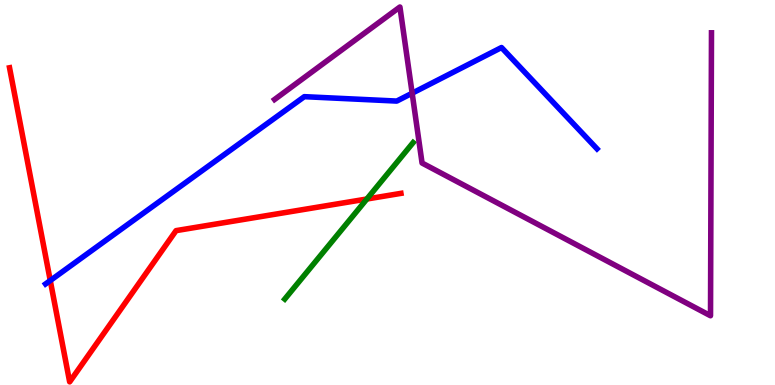[{'lines': ['blue', 'red'], 'intersections': [{'x': 0.649, 'y': 2.71}]}, {'lines': ['green', 'red'], 'intersections': [{'x': 4.73, 'y': 4.83}]}, {'lines': ['purple', 'red'], 'intersections': []}, {'lines': ['blue', 'green'], 'intersections': []}, {'lines': ['blue', 'purple'], 'intersections': [{'x': 5.32, 'y': 7.58}]}, {'lines': ['green', 'purple'], 'intersections': []}]